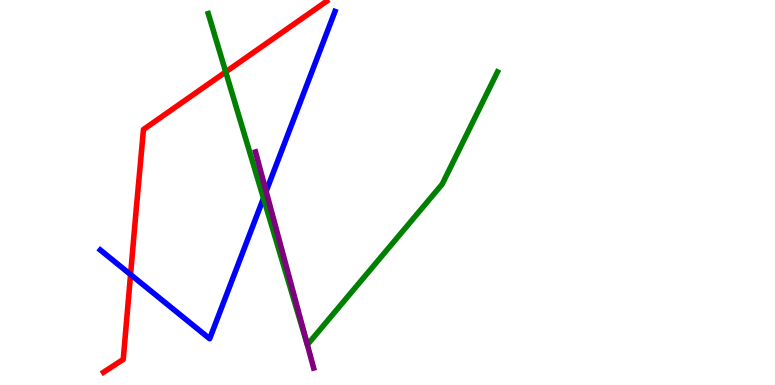[{'lines': ['blue', 'red'], 'intersections': [{'x': 1.68, 'y': 2.87}]}, {'lines': ['green', 'red'], 'intersections': [{'x': 2.91, 'y': 8.13}]}, {'lines': ['purple', 'red'], 'intersections': []}, {'lines': ['blue', 'green'], 'intersections': [{'x': 3.4, 'y': 4.85}]}, {'lines': ['blue', 'purple'], 'intersections': [{'x': 3.43, 'y': 5.03}]}, {'lines': ['green', 'purple'], 'intersections': [{'x': 3.97, 'y': 1.05}]}]